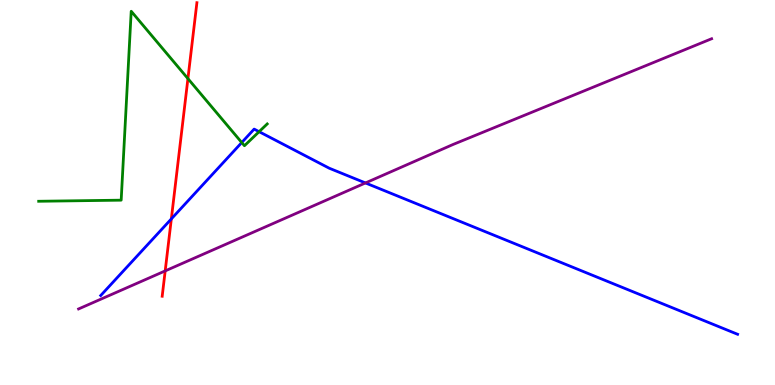[{'lines': ['blue', 'red'], 'intersections': [{'x': 2.21, 'y': 4.31}]}, {'lines': ['green', 'red'], 'intersections': [{'x': 2.42, 'y': 7.96}]}, {'lines': ['purple', 'red'], 'intersections': [{'x': 2.13, 'y': 2.96}]}, {'lines': ['blue', 'green'], 'intersections': [{'x': 3.12, 'y': 6.3}, {'x': 3.34, 'y': 6.58}]}, {'lines': ['blue', 'purple'], 'intersections': [{'x': 4.72, 'y': 5.25}]}, {'lines': ['green', 'purple'], 'intersections': []}]